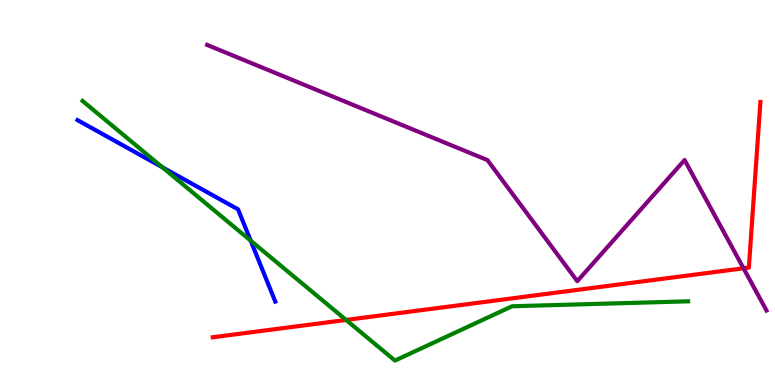[{'lines': ['blue', 'red'], 'intersections': []}, {'lines': ['green', 'red'], 'intersections': [{'x': 4.47, 'y': 1.69}]}, {'lines': ['purple', 'red'], 'intersections': [{'x': 9.59, 'y': 3.03}]}, {'lines': ['blue', 'green'], 'intersections': [{'x': 2.1, 'y': 5.65}, {'x': 3.23, 'y': 3.75}]}, {'lines': ['blue', 'purple'], 'intersections': []}, {'lines': ['green', 'purple'], 'intersections': []}]